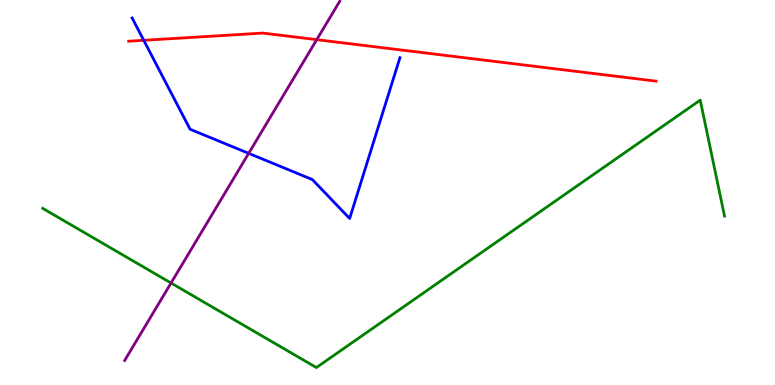[{'lines': ['blue', 'red'], 'intersections': [{'x': 1.85, 'y': 8.95}]}, {'lines': ['green', 'red'], 'intersections': []}, {'lines': ['purple', 'red'], 'intersections': [{'x': 4.09, 'y': 8.97}]}, {'lines': ['blue', 'green'], 'intersections': []}, {'lines': ['blue', 'purple'], 'intersections': [{'x': 3.21, 'y': 6.02}]}, {'lines': ['green', 'purple'], 'intersections': [{'x': 2.21, 'y': 2.65}]}]